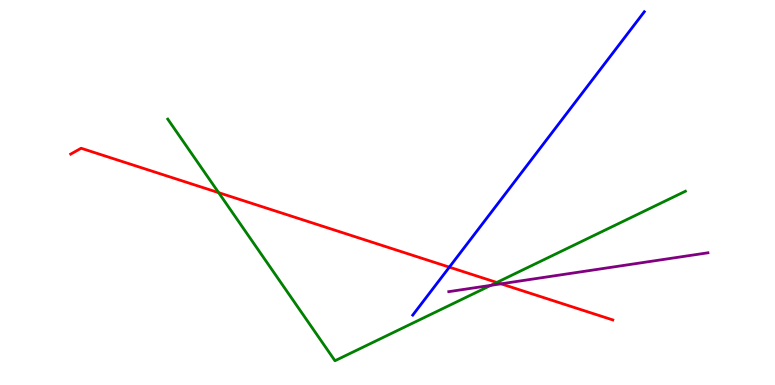[{'lines': ['blue', 'red'], 'intersections': [{'x': 5.8, 'y': 3.06}]}, {'lines': ['green', 'red'], 'intersections': [{'x': 2.82, 'y': 5.0}, {'x': 6.41, 'y': 2.66}]}, {'lines': ['purple', 'red'], 'intersections': [{'x': 6.46, 'y': 2.63}]}, {'lines': ['blue', 'green'], 'intersections': []}, {'lines': ['blue', 'purple'], 'intersections': []}, {'lines': ['green', 'purple'], 'intersections': [{'x': 6.33, 'y': 2.59}]}]